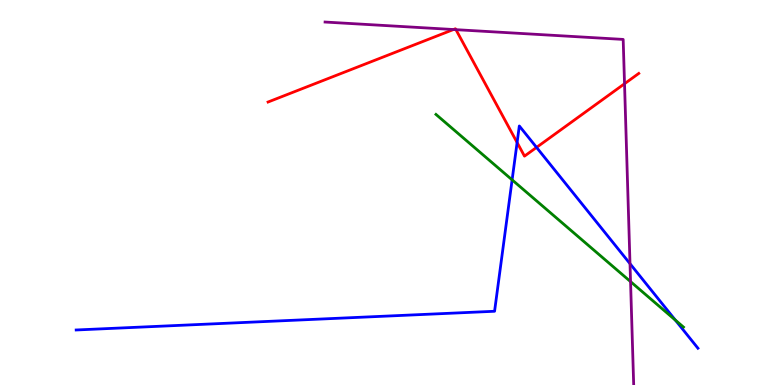[{'lines': ['blue', 'red'], 'intersections': [{'x': 6.67, 'y': 6.3}, {'x': 6.92, 'y': 6.17}]}, {'lines': ['green', 'red'], 'intersections': []}, {'lines': ['purple', 'red'], 'intersections': [{'x': 5.85, 'y': 9.23}, {'x': 5.88, 'y': 9.23}, {'x': 8.06, 'y': 7.82}]}, {'lines': ['blue', 'green'], 'intersections': [{'x': 6.61, 'y': 5.33}, {'x': 8.71, 'y': 1.69}]}, {'lines': ['blue', 'purple'], 'intersections': [{'x': 8.13, 'y': 3.15}]}, {'lines': ['green', 'purple'], 'intersections': [{'x': 8.14, 'y': 2.69}]}]